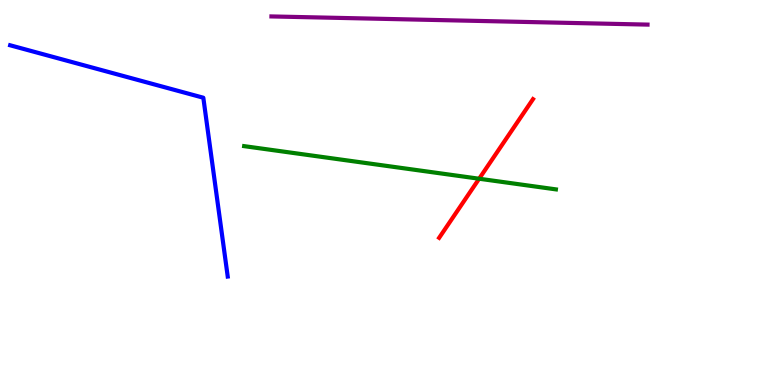[{'lines': ['blue', 'red'], 'intersections': []}, {'lines': ['green', 'red'], 'intersections': [{'x': 6.18, 'y': 5.36}]}, {'lines': ['purple', 'red'], 'intersections': []}, {'lines': ['blue', 'green'], 'intersections': []}, {'lines': ['blue', 'purple'], 'intersections': []}, {'lines': ['green', 'purple'], 'intersections': []}]